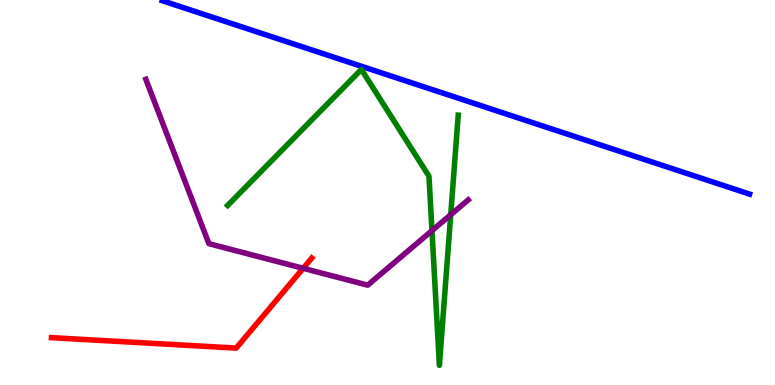[{'lines': ['blue', 'red'], 'intersections': []}, {'lines': ['green', 'red'], 'intersections': []}, {'lines': ['purple', 'red'], 'intersections': [{'x': 3.91, 'y': 3.03}]}, {'lines': ['blue', 'green'], 'intersections': []}, {'lines': ['blue', 'purple'], 'intersections': []}, {'lines': ['green', 'purple'], 'intersections': [{'x': 5.57, 'y': 4.01}, {'x': 5.82, 'y': 4.42}]}]